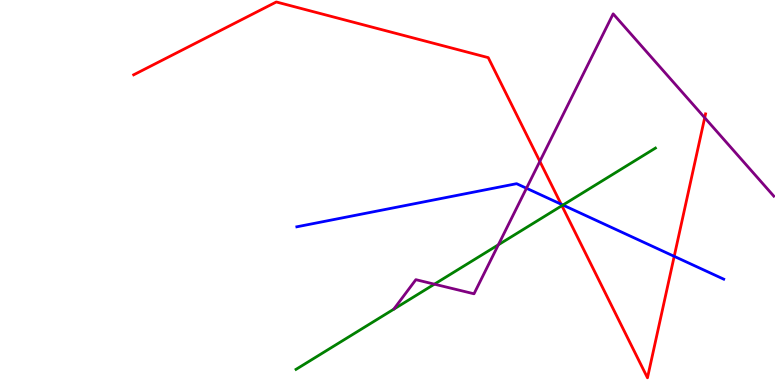[{'lines': ['blue', 'red'], 'intersections': [{'x': 7.24, 'y': 4.7}, {'x': 8.7, 'y': 3.34}]}, {'lines': ['green', 'red'], 'intersections': [{'x': 7.25, 'y': 4.66}]}, {'lines': ['purple', 'red'], 'intersections': [{'x': 6.97, 'y': 5.81}, {'x': 9.09, 'y': 6.94}]}, {'lines': ['blue', 'green'], 'intersections': [{'x': 7.26, 'y': 4.67}]}, {'lines': ['blue', 'purple'], 'intersections': [{'x': 6.79, 'y': 5.11}]}, {'lines': ['green', 'purple'], 'intersections': [{'x': 5.61, 'y': 2.62}, {'x': 6.43, 'y': 3.64}]}]